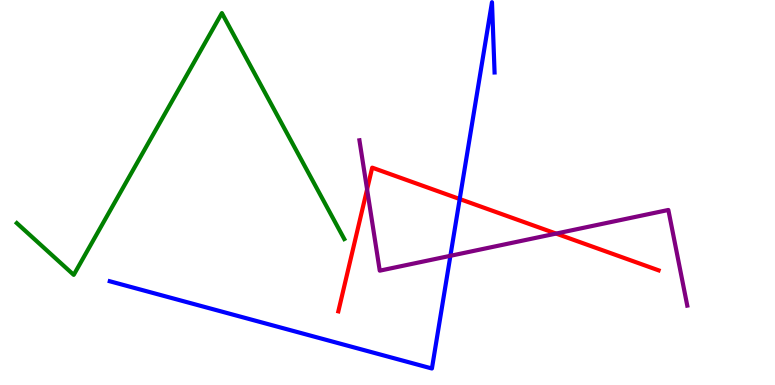[{'lines': ['blue', 'red'], 'intersections': [{'x': 5.93, 'y': 4.83}]}, {'lines': ['green', 'red'], 'intersections': []}, {'lines': ['purple', 'red'], 'intersections': [{'x': 4.74, 'y': 5.08}, {'x': 7.18, 'y': 3.93}]}, {'lines': ['blue', 'green'], 'intersections': []}, {'lines': ['blue', 'purple'], 'intersections': [{'x': 5.81, 'y': 3.36}]}, {'lines': ['green', 'purple'], 'intersections': []}]